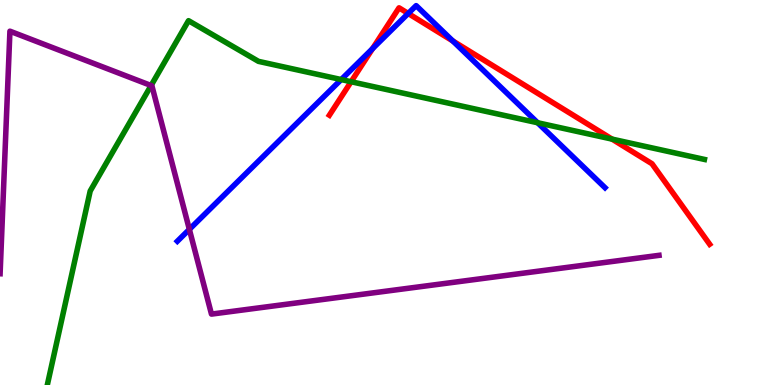[{'lines': ['blue', 'red'], 'intersections': [{'x': 4.81, 'y': 8.74}, {'x': 5.27, 'y': 9.65}, {'x': 5.84, 'y': 8.94}]}, {'lines': ['green', 'red'], 'intersections': [{'x': 4.53, 'y': 7.88}, {'x': 7.9, 'y': 6.39}]}, {'lines': ['purple', 'red'], 'intersections': []}, {'lines': ['blue', 'green'], 'intersections': [{'x': 4.4, 'y': 7.93}, {'x': 6.94, 'y': 6.81}]}, {'lines': ['blue', 'purple'], 'intersections': [{'x': 2.44, 'y': 4.04}]}, {'lines': ['green', 'purple'], 'intersections': [{'x': 1.95, 'y': 7.78}]}]